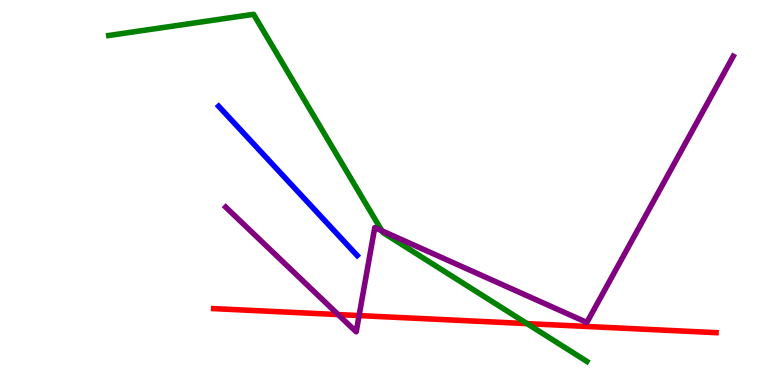[{'lines': ['blue', 'red'], 'intersections': []}, {'lines': ['green', 'red'], 'intersections': [{'x': 6.8, 'y': 1.59}]}, {'lines': ['purple', 'red'], 'intersections': [{'x': 4.36, 'y': 1.83}, {'x': 4.63, 'y': 1.8}]}, {'lines': ['blue', 'green'], 'intersections': []}, {'lines': ['blue', 'purple'], 'intersections': []}, {'lines': ['green', 'purple'], 'intersections': [{'x': 4.93, 'y': 4.01}]}]